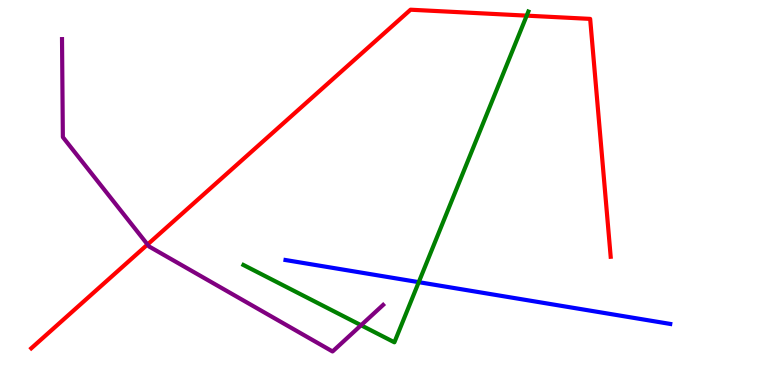[{'lines': ['blue', 'red'], 'intersections': []}, {'lines': ['green', 'red'], 'intersections': [{'x': 6.8, 'y': 9.59}]}, {'lines': ['purple', 'red'], 'intersections': [{'x': 1.9, 'y': 3.65}]}, {'lines': ['blue', 'green'], 'intersections': [{'x': 5.4, 'y': 2.67}]}, {'lines': ['blue', 'purple'], 'intersections': []}, {'lines': ['green', 'purple'], 'intersections': [{'x': 4.66, 'y': 1.55}]}]